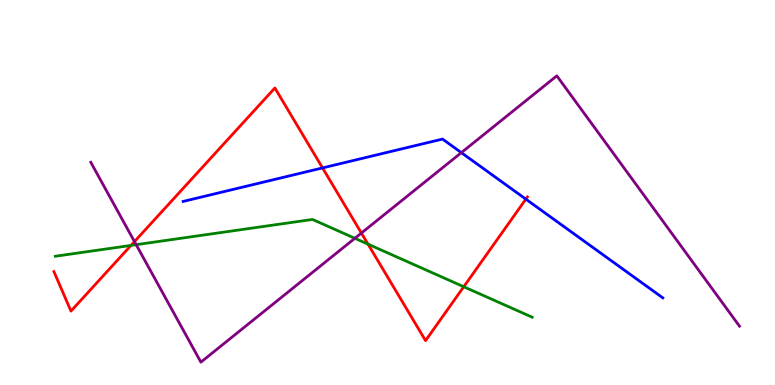[{'lines': ['blue', 'red'], 'intersections': [{'x': 4.16, 'y': 5.64}, {'x': 6.79, 'y': 4.83}]}, {'lines': ['green', 'red'], 'intersections': [{'x': 1.69, 'y': 3.63}, {'x': 4.75, 'y': 3.66}, {'x': 5.98, 'y': 2.55}]}, {'lines': ['purple', 'red'], 'intersections': [{'x': 1.74, 'y': 3.72}, {'x': 4.66, 'y': 3.95}]}, {'lines': ['blue', 'green'], 'intersections': []}, {'lines': ['blue', 'purple'], 'intersections': [{'x': 5.95, 'y': 6.04}]}, {'lines': ['green', 'purple'], 'intersections': [{'x': 1.76, 'y': 3.64}, {'x': 4.58, 'y': 3.81}]}]